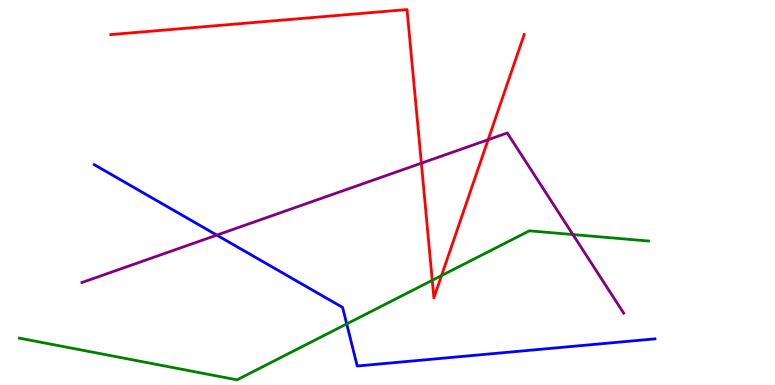[{'lines': ['blue', 'red'], 'intersections': []}, {'lines': ['green', 'red'], 'intersections': [{'x': 5.58, 'y': 2.72}, {'x': 5.7, 'y': 2.84}]}, {'lines': ['purple', 'red'], 'intersections': [{'x': 5.44, 'y': 5.76}, {'x': 6.3, 'y': 6.37}]}, {'lines': ['blue', 'green'], 'intersections': [{'x': 4.47, 'y': 1.59}]}, {'lines': ['blue', 'purple'], 'intersections': [{'x': 2.8, 'y': 3.89}]}, {'lines': ['green', 'purple'], 'intersections': [{'x': 7.39, 'y': 3.91}]}]